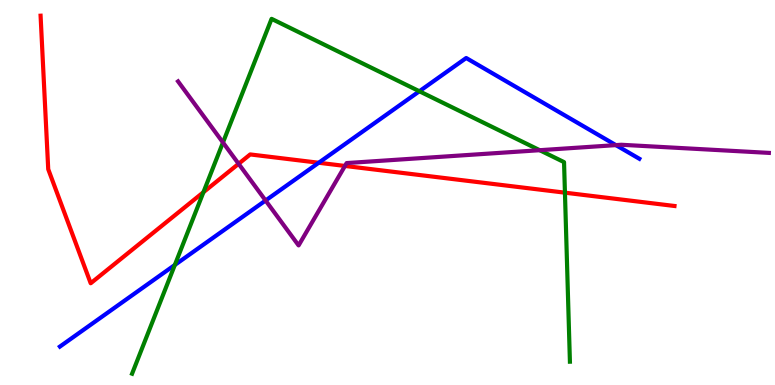[{'lines': ['blue', 'red'], 'intersections': [{'x': 4.11, 'y': 5.77}]}, {'lines': ['green', 'red'], 'intersections': [{'x': 2.62, 'y': 5.01}, {'x': 7.29, 'y': 5.0}]}, {'lines': ['purple', 'red'], 'intersections': [{'x': 3.08, 'y': 5.75}, {'x': 4.45, 'y': 5.69}]}, {'lines': ['blue', 'green'], 'intersections': [{'x': 2.26, 'y': 3.12}, {'x': 5.41, 'y': 7.63}]}, {'lines': ['blue', 'purple'], 'intersections': [{'x': 3.43, 'y': 4.79}, {'x': 7.95, 'y': 6.23}]}, {'lines': ['green', 'purple'], 'intersections': [{'x': 2.88, 'y': 6.3}, {'x': 6.96, 'y': 6.1}]}]